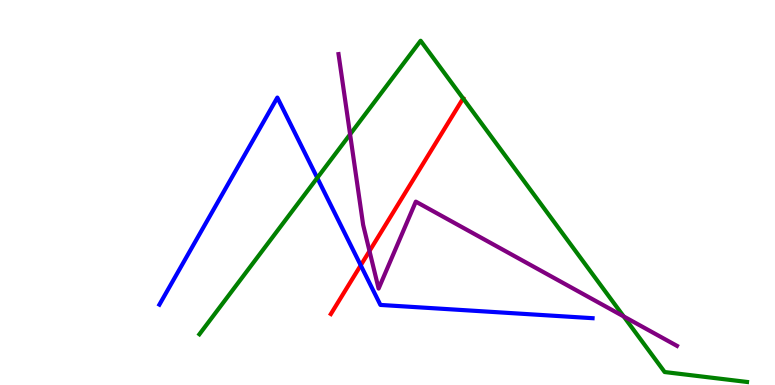[{'lines': ['blue', 'red'], 'intersections': [{'x': 4.65, 'y': 3.11}]}, {'lines': ['green', 'red'], 'intersections': [{'x': 5.98, 'y': 7.44}]}, {'lines': ['purple', 'red'], 'intersections': [{'x': 4.77, 'y': 3.48}]}, {'lines': ['blue', 'green'], 'intersections': [{'x': 4.09, 'y': 5.38}]}, {'lines': ['blue', 'purple'], 'intersections': []}, {'lines': ['green', 'purple'], 'intersections': [{'x': 4.52, 'y': 6.51}, {'x': 8.05, 'y': 1.78}]}]